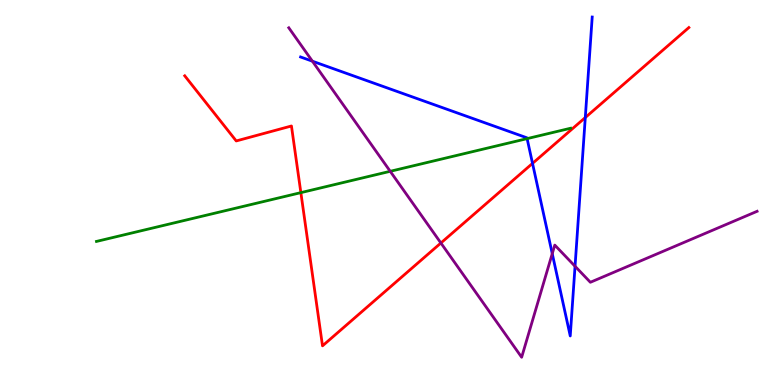[{'lines': ['blue', 'red'], 'intersections': [{'x': 6.87, 'y': 5.76}, {'x': 7.55, 'y': 6.95}]}, {'lines': ['green', 'red'], 'intersections': [{'x': 3.88, 'y': 5.0}]}, {'lines': ['purple', 'red'], 'intersections': [{'x': 5.69, 'y': 3.69}]}, {'lines': ['blue', 'green'], 'intersections': [{'x': 6.8, 'y': 6.4}]}, {'lines': ['blue', 'purple'], 'intersections': [{'x': 4.03, 'y': 8.41}, {'x': 7.13, 'y': 3.41}, {'x': 7.42, 'y': 3.08}]}, {'lines': ['green', 'purple'], 'intersections': [{'x': 5.04, 'y': 5.55}]}]